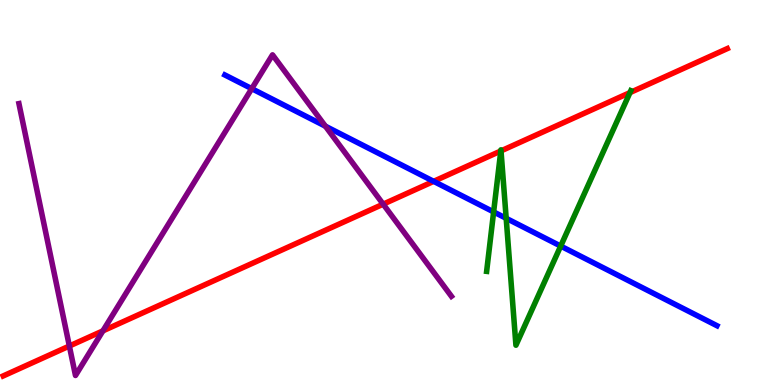[{'lines': ['blue', 'red'], 'intersections': [{'x': 5.6, 'y': 5.29}]}, {'lines': ['green', 'red'], 'intersections': [{'x': 6.46, 'y': 6.08}, {'x': 6.46, 'y': 6.08}, {'x': 8.13, 'y': 7.59}]}, {'lines': ['purple', 'red'], 'intersections': [{'x': 0.895, 'y': 1.01}, {'x': 1.33, 'y': 1.41}, {'x': 4.94, 'y': 4.7}]}, {'lines': ['blue', 'green'], 'intersections': [{'x': 6.37, 'y': 4.5}, {'x': 6.53, 'y': 4.33}, {'x': 7.23, 'y': 3.61}]}, {'lines': ['blue', 'purple'], 'intersections': [{'x': 3.25, 'y': 7.7}, {'x': 4.2, 'y': 6.72}]}, {'lines': ['green', 'purple'], 'intersections': []}]